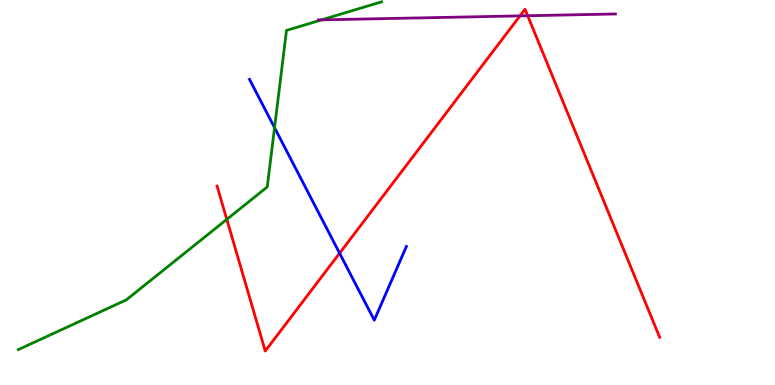[{'lines': ['blue', 'red'], 'intersections': [{'x': 4.38, 'y': 3.42}]}, {'lines': ['green', 'red'], 'intersections': [{'x': 2.93, 'y': 4.3}]}, {'lines': ['purple', 'red'], 'intersections': [{'x': 6.71, 'y': 9.59}, {'x': 6.81, 'y': 9.59}]}, {'lines': ['blue', 'green'], 'intersections': [{'x': 3.54, 'y': 6.68}]}, {'lines': ['blue', 'purple'], 'intersections': []}, {'lines': ['green', 'purple'], 'intersections': [{'x': 4.15, 'y': 9.48}]}]